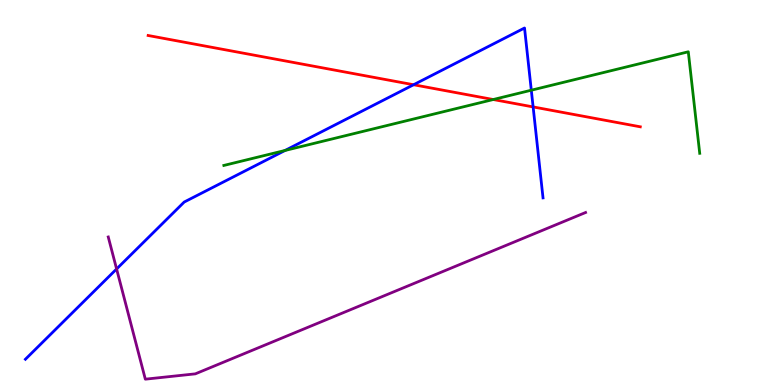[{'lines': ['blue', 'red'], 'intersections': [{'x': 5.34, 'y': 7.8}, {'x': 6.88, 'y': 7.22}]}, {'lines': ['green', 'red'], 'intersections': [{'x': 6.36, 'y': 7.41}]}, {'lines': ['purple', 'red'], 'intersections': []}, {'lines': ['blue', 'green'], 'intersections': [{'x': 3.68, 'y': 6.09}, {'x': 6.86, 'y': 7.66}]}, {'lines': ['blue', 'purple'], 'intersections': [{'x': 1.5, 'y': 3.01}]}, {'lines': ['green', 'purple'], 'intersections': []}]